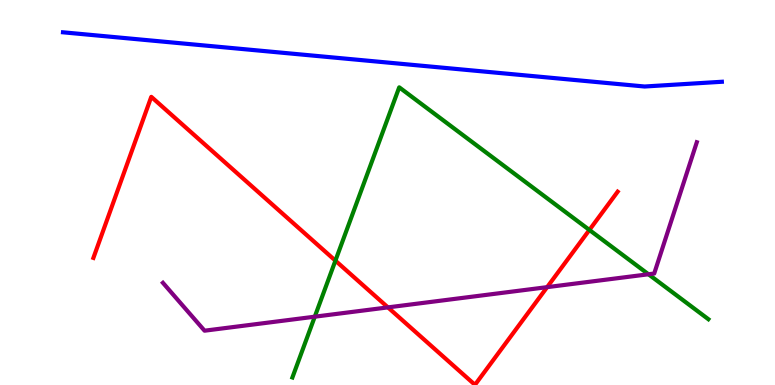[{'lines': ['blue', 'red'], 'intersections': []}, {'lines': ['green', 'red'], 'intersections': [{'x': 4.33, 'y': 3.23}, {'x': 7.61, 'y': 4.03}]}, {'lines': ['purple', 'red'], 'intersections': [{'x': 5.01, 'y': 2.02}, {'x': 7.06, 'y': 2.54}]}, {'lines': ['blue', 'green'], 'intersections': []}, {'lines': ['blue', 'purple'], 'intersections': []}, {'lines': ['green', 'purple'], 'intersections': [{'x': 4.06, 'y': 1.77}, {'x': 8.37, 'y': 2.88}]}]